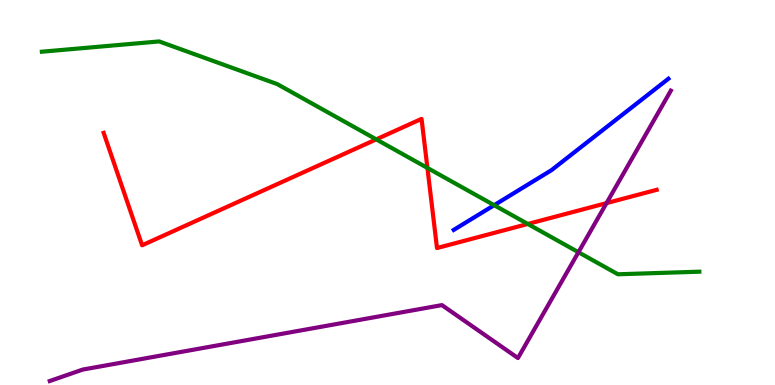[{'lines': ['blue', 'red'], 'intersections': []}, {'lines': ['green', 'red'], 'intersections': [{'x': 4.85, 'y': 6.38}, {'x': 5.52, 'y': 5.64}, {'x': 6.81, 'y': 4.18}]}, {'lines': ['purple', 'red'], 'intersections': [{'x': 7.83, 'y': 4.72}]}, {'lines': ['blue', 'green'], 'intersections': [{'x': 6.38, 'y': 4.67}]}, {'lines': ['blue', 'purple'], 'intersections': []}, {'lines': ['green', 'purple'], 'intersections': [{'x': 7.46, 'y': 3.45}]}]